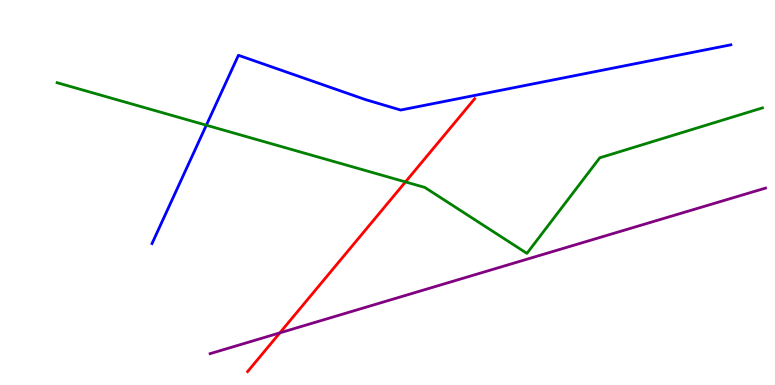[{'lines': ['blue', 'red'], 'intersections': []}, {'lines': ['green', 'red'], 'intersections': [{'x': 5.23, 'y': 5.28}]}, {'lines': ['purple', 'red'], 'intersections': [{'x': 3.61, 'y': 1.35}]}, {'lines': ['blue', 'green'], 'intersections': [{'x': 2.66, 'y': 6.75}]}, {'lines': ['blue', 'purple'], 'intersections': []}, {'lines': ['green', 'purple'], 'intersections': []}]